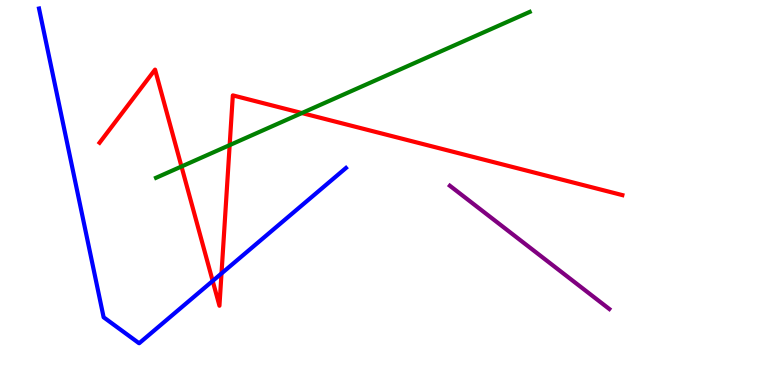[{'lines': ['blue', 'red'], 'intersections': [{'x': 2.74, 'y': 2.7}, {'x': 2.86, 'y': 2.9}]}, {'lines': ['green', 'red'], 'intersections': [{'x': 2.34, 'y': 5.68}, {'x': 2.96, 'y': 6.23}, {'x': 3.9, 'y': 7.06}]}, {'lines': ['purple', 'red'], 'intersections': []}, {'lines': ['blue', 'green'], 'intersections': []}, {'lines': ['blue', 'purple'], 'intersections': []}, {'lines': ['green', 'purple'], 'intersections': []}]